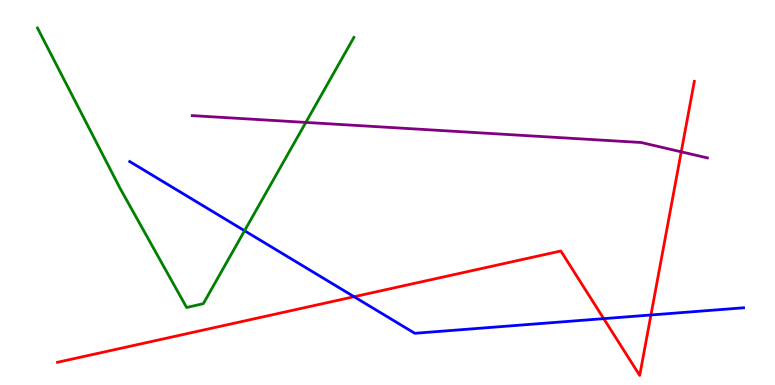[{'lines': ['blue', 'red'], 'intersections': [{'x': 4.57, 'y': 2.29}, {'x': 7.79, 'y': 1.72}, {'x': 8.4, 'y': 1.82}]}, {'lines': ['green', 'red'], 'intersections': []}, {'lines': ['purple', 'red'], 'intersections': [{'x': 8.79, 'y': 6.06}]}, {'lines': ['blue', 'green'], 'intersections': [{'x': 3.16, 'y': 4.01}]}, {'lines': ['blue', 'purple'], 'intersections': []}, {'lines': ['green', 'purple'], 'intersections': [{'x': 3.95, 'y': 6.82}]}]